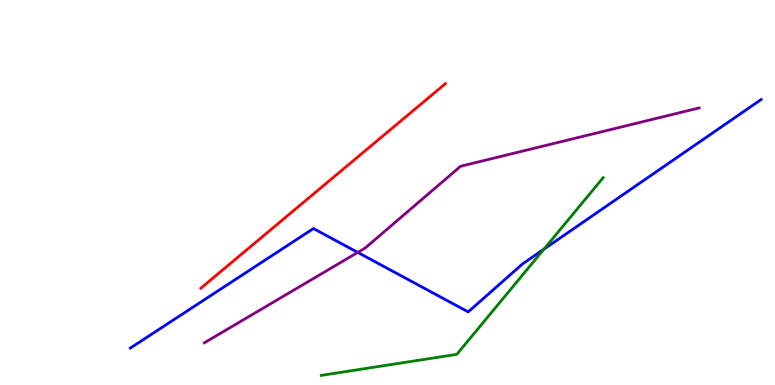[{'lines': ['blue', 'red'], 'intersections': []}, {'lines': ['green', 'red'], 'intersections': []}, {'lines': ['purple', 'red'], 'intersections': []}, {'lines': ['blue', 'green'], 'intersections': [{'x': 7.02, 'y': 3.53}]}, {'lines': ['blue', 'purple'], 'intersections': [{'x': 4.62, 'y': 3.44}]}, {'lines': ['green', 'purple'], 'intersections': []}]